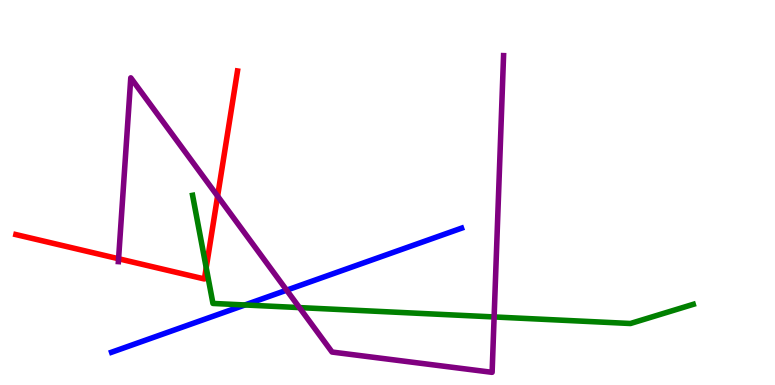[{'lines': ['blue', 'red'], 'intersections': []}, {'lines': ['green', 'red'], 'intersections': [{'x': 2.66, 'y': 3.05}]}, {'lines': ['purple', 'red'], 'intersections': [{'x': 1.53, 'y': 3.28}, {'x': 2.81, 'y': 4.91}]}, {'lines': ['blue', 'green'], 'intersections': [{'x': 3.16, 'y': 2.08}]}, {'lines': ['blue', 'purple'], 'intersections': [{'x': 3.7, 'y': 2.46}]}, {'lines': ['green', 'purple'], 'intersections': [{'x': 3.86, 'y': 2.01}, {'x': 6.38, 'y': 1.77}]}]